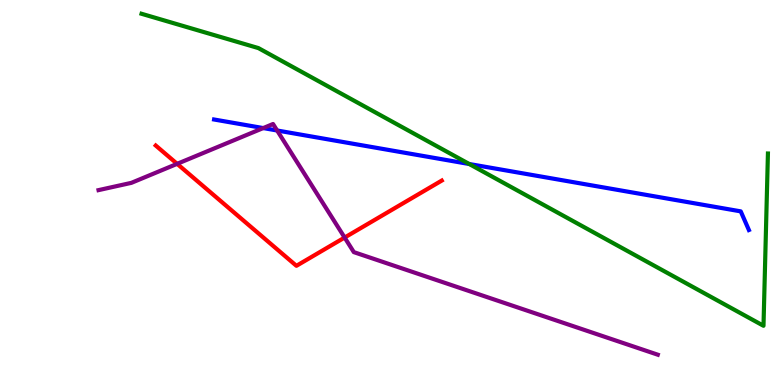[{'lines': ['blue', 'red'], 'intersections': []}, {'lines': ['green', 'red'], 'intersections': []}, {'lines': ['purple', 'red'], 'intersections': [{'x': 2.29, 'y': 5.74}, {'x': 4.45, 'y': 3.83}]}, {'lines': ['blue', 'green'], 'intersections': [{'x': 6.05, 'y': 5.74}]}, {'lines': ['blue', 'purple'], 'intersections': [{'x': 3.4, 'y': 6.67}, {'x': 3.58, 'y': 6.61}]}, {'lines': ['green', 'purple'], 'intersections': []}]